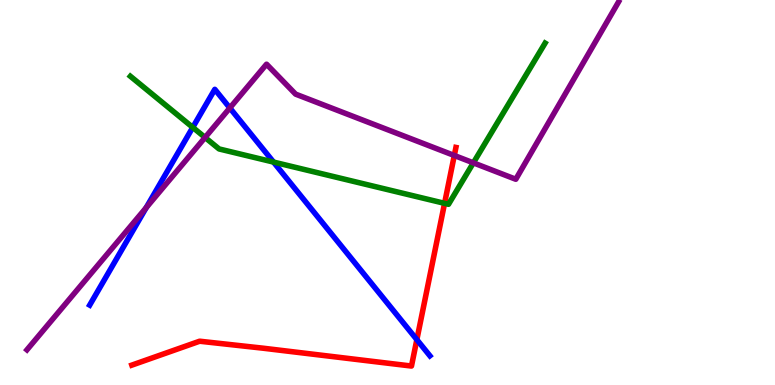[{'lines': ['blue', 'red'], 'intersections': [{'x': 5.38, 'y': 1.18}]}, {'lines': ['green', 'red'], 'intersections': [{'x': 5.74, 'y': 4.72}]}, {'lines': ['purple', 'red'], 'intersections': [{'x': 5.86, 'y': 5.96}]}, {'lines': ['blue', 'green'], 'intersections': [{'x': 2.49, 'y': 6.69}, {'x': 3.53, 'y': 5.79}]}, {'lines': ['blue', 'purple'], 'intersections': [{'x': 1.89, 'y': 4.61}, {'x': 2.97, 'y': 7.2}]}, {'lines': ['green', 'purple'], 'intersections': [{'x': 2.65, 'y': 6.43}, {'x': 6.11, 'y': 5.77}]}]